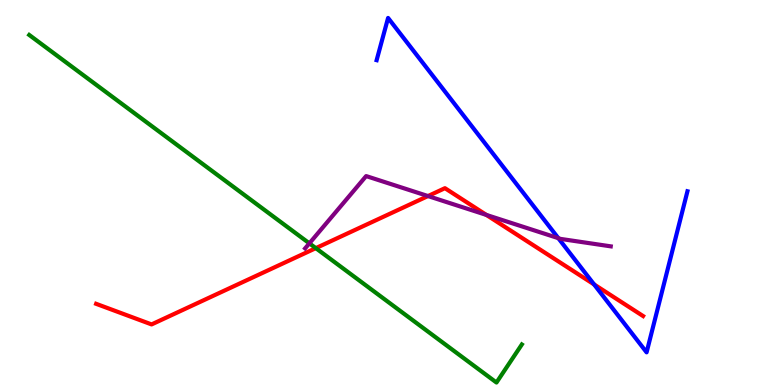[{'lines': ['blue', 'red'], 'intersections': [{'x': 7.67, 'y': 2.61}]}, {'lines': ['green', 'red'], 'intersections': [{'x': 4.08, 'y': 3.55}]}, {'lines': ['purple', 'red'], 'intersections': [{'x': 5.52, 'y': 4.91}, {'x': 6.28, 'y': 4.42}]}, {'lines': ['blue', 'green'], 'intersections': []}, {'lines': ['blue', 'purple'], 'intersections': [{'x': 7.2, 'y': 3.81}]}, {'lines': ['green', 'purple'], 'intersections': [{'x': 3.99, 'y': 3.68}]}]